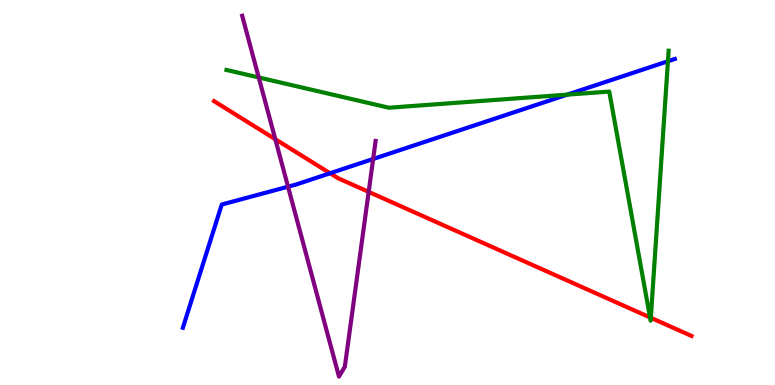[{'lines': ['blue', 'red'], 'intersections': [{'x': 4.26, 'y': 5.5}]}, {'lines': ['green', 'red'], 'intersections': [{'x': 8.39, 'y': 1.75}, {'x': 8.4, 'y': 1.75}]}, {'lines': ['purple', 'red'], 'intersections': [{'x': 3.55, 'y': 6.38}, {'x': 4.76, 'y': 5.02}]}, {'lines': ['blue', 'green'], 'intersections': [{'x': 7.32, 'y': 7.54}, {'x': 8.62, 'y': 8.41}]}, {'lines': ['blue', 'purple'], 'intersections': [{'x': 3.72, 'y': 5.15}, {'x': 4.81, 'y': 5.87}]}, {'lines': ['green', 'purple'], 'intersections': [{'x': 3.34, 'y': 7.99}]}]